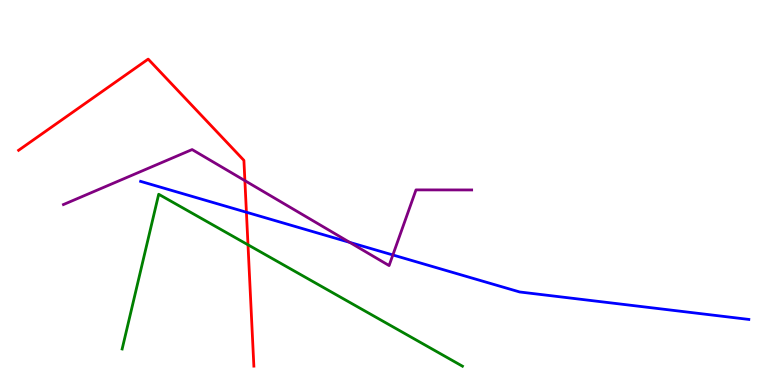[{'lines': ['blue', 'red'], 'intersections': [{'x': 3.18, 'y': 4.49}]}, {'lines': ['green', 'red'], 'intersections': [{'x': 3.2, 'y': 3.64}]}, {'lines': ['purple', 'red'], 'intersections': [{'x': 3.16, 'y': 5.31}]}, {'lines': ['blue', 'green'], 'intersections': []}, {'lines': ['blue', 'purple'], 'intersections': [{'x': 4.51, 'y': 3.7}, {'x': 5.07, 'y': 3.38}]}, {'lines': ['green', 'purple'], 'intersections': []}]